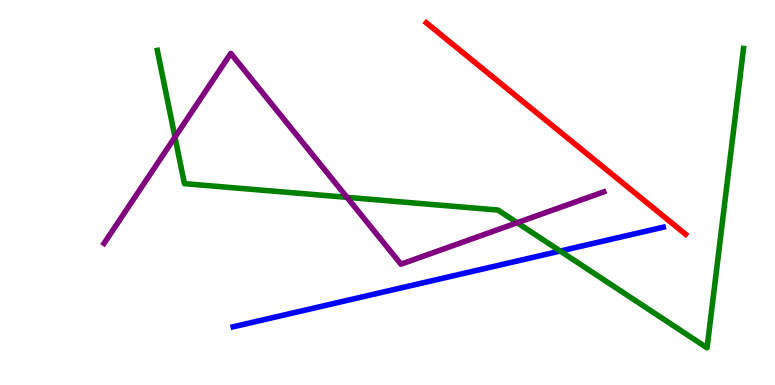[{'lines': ['blue', 'red'], 'intersections': []}, {'lines': ['green', 'red'], 'intersections': []}, {'lines': ['purple', 'red'], 'intersections': []}, {'lines': ['blue', 'green'], 'intersections': [{'x': 7.23, 'y': 3.48}]}, {'lines': ['blue', 'purple'], 'intersections': []}, {'lines': ['green', 'purple'], 'intersections': [{'x': 2.26, 'y': 6.44}, {'x': 4.48, 'y': 4.87}, {'x': 6.67, 'y': 4.21}]}]